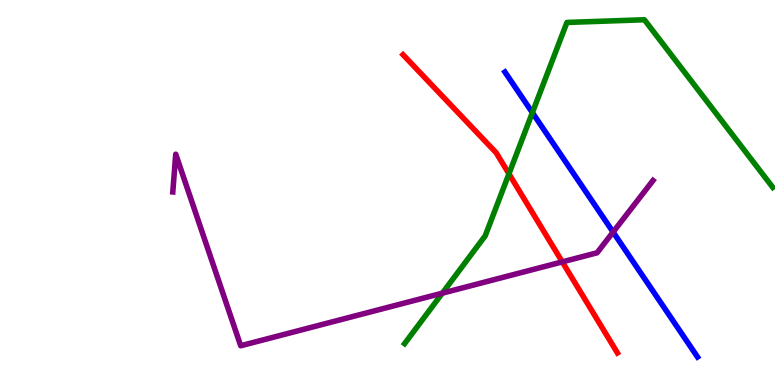[{'lines': ['blue', 'red'], 'intersections': []}, {'lines': ['green', 'red'], 'intersections': [{'x': 6.57, 'y': 5.48}]}, {'lines': ['purple', 'red'], 'intersections': [{'x': 7.26, 'y': 3.2}]}, {'lines': ['blue', 'green'], 'intersections': [{'x': 6.87, 'y': 7.07}]}, {'lines': ['blue', 'purple'], 'intersections': [{'x': 7.91, 'y': 3.97}]}, {'lines': ['green', 'purple'], 'intersections': [{'x': 5.71, 'y': 2.39}]}]